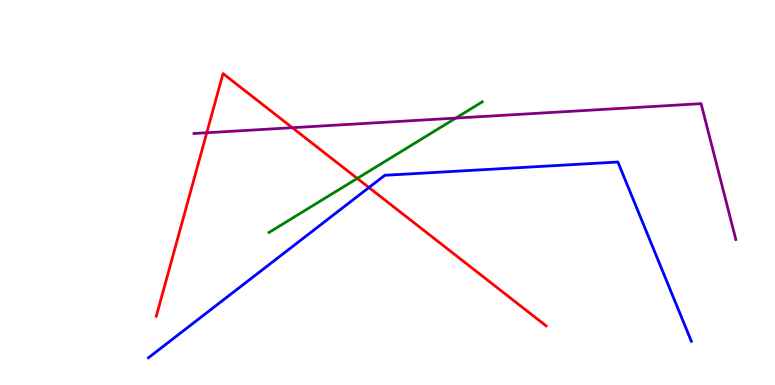[{'lines': ['blue', 'red'], 'intersections': [{'x': 4.76, 'y': 5.13}]}, {'lines': ['green', 'red'], 'intersections': [{'x': 4.61, 'y': 5.37}]}, {'lines': ['purple', 'red'], 'intersections': [{'x': 2.67, 'y': 6.55}, {'x': 3.77, 'y': 6.68}]}, {'lines': ['blue', 'green'], 'intersections': []}, {'lines': ['blue', 'purple'], 'intersections': []}, {'lines': ['green', 'purple'], 'intersections': [{'x': 5.88, 'y': 6.93}]}]